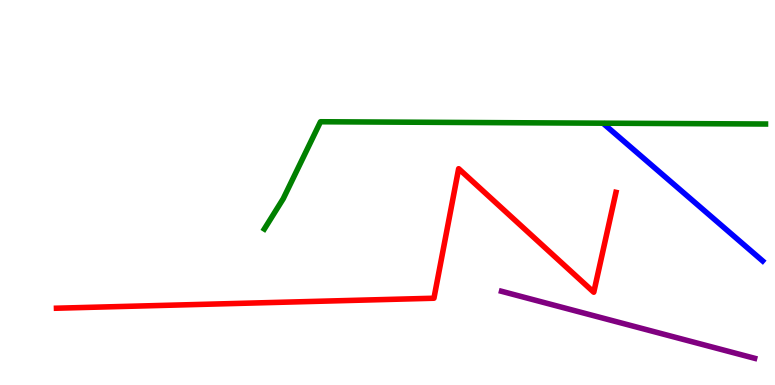[{'lines': ['blue', 'red'], 'intersections': []}, {'lines': ['green', 'red'], 'intersections': []}, {'lines': ['purple', 'red'], 'intersections': []}, {'lines': ['blue', 'green'], 'intersections': []}, {'lines': ['blue', 'purple'], 'intersections': []}, {'lines': ['green', 'purple'], 'intersections': []}]